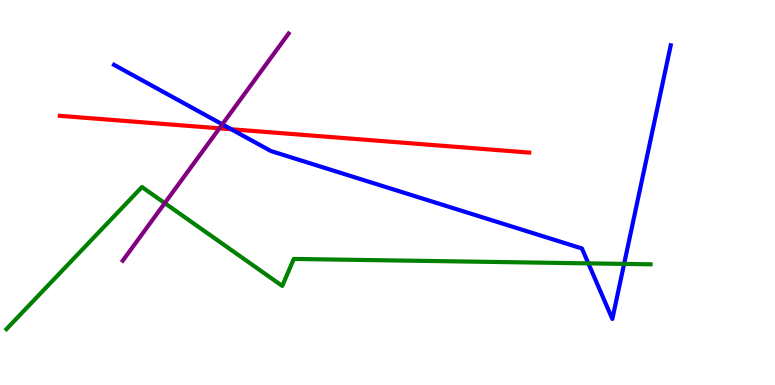[{'lines': ['blue', 'red'], 'intersections': [{'x': 2.98, 'y': 6.64}]}, {'lines': ['green', 'red'], 'intersections': []}, {'lines': ['purple', 'red'], 'intersections': [{'x': 2.83, 'y': 6.67}]}, {'lines': ['blue', 'green'], 'intersections': [{'x': 7.59, 'y': 3.16}, {'x': 8.05, 'y': 3.15}]}, {'lines': ['blue', 'purple'], 'intersections': [{'x': 2.87, 'y': 6.77}]}, {'lines': ['green', 'purple'], 'intersections': [{'x': 2.13, 'y': 4.72}]}]